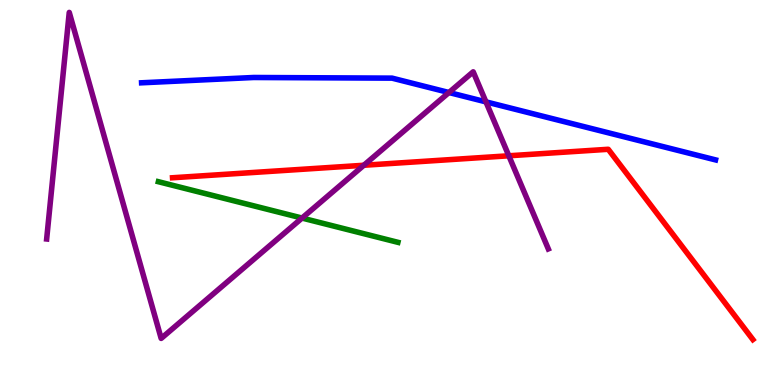[{'lines': ['blue', 'red'], 'intersections': []}, {'lines': ['green', 'red'], 'intersections': []}, {'lines': ['purple', 'red'], 'intersections': [{'x': 4.69, 'y': 5.71}, {'x': 6.57, 'y': 5.95}]}, {'lines': ['blue', 'green'], 'intersections': []}, {'lines': ['blue', 'purple'], 'intersections': [{'x': 5.79, 'y': 7.6}, {'x': 6.27, 'y': 7.35}]}, {'lines': ['green', 'purple'], 'intersections': [{'x': 3.9, 'y': 4.34}]}]